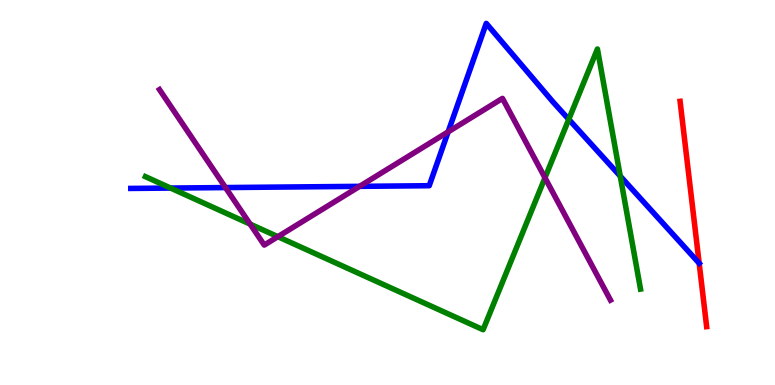[{'lines': ['blue', 'red'], 'intersections': [{'x': 9.02, 'y': 3.16}]}, {'lines': ['green', 'red'], 'intersections': []}, {'lines': ['purple', 'red'], 'intersections': []}, {'lines': ['blue', 'green'], 'intersections': [{'x': 2.2, 'y': 5.12}, {'x': 7.34, 'y': 6.9}, {'x': 8.0, 'y': 5.42}]}, {'lines': ['blue', 'purple'], 'intersections': [{'x': 2.91, 'y': 5.13}, {'x': 4.64, 'y': 5.16}, {'x': 5.78, 'y': 6.58}]}, {'lines': ['green', 'purple'], 'intersections': [{'x': 3.23, 'y': 4.18}, {'x': 3.59, 'y': 3.85}, {'x': 7.03, 'y': 5.38}]}]